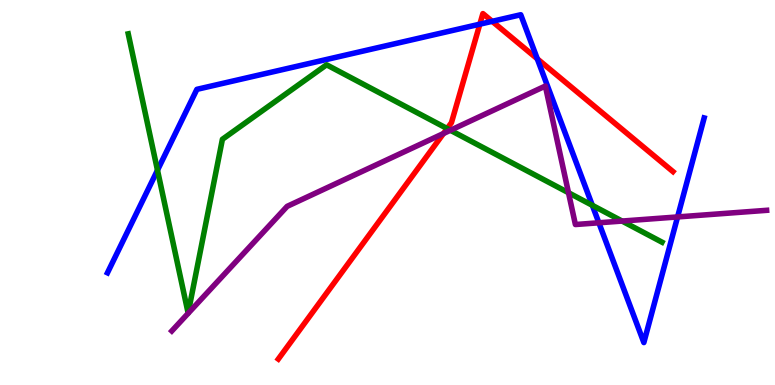[{'lines': ['blue', 'red'], 'intersections': [{'x': 6.19, 'y': 9.37}, {'x': 6.35, 'y': 9.45}, {'x': 6.93, 'y': 8.47}]}, {'lines': ['green', 'red'], 'intersections': [{'x': 5.77, 'y': 6.66}]}, {'lines': ['purple', 'red'], 'intersections': [{'x': 5.72, 'y': 6.53}]}, {'lines': ['blue', 'green'], 'intersections': [{'x': 2.03, 'y': 5.58}, {'x': 7.64, 'y': 4.67}]}, {'lines': ['blue', 'purple'], 'intersections': [{'x': 7.73, 'y': 4.21}, {'x': 8.74, 'y': 4.37}]}, {'lines': ['green', 'purple'], 'intersections': [{'x': 5.81, 'y': 6.62}, {'x': 7.34, 'y': 4.99}, {'x': 8.03, 'y': 4.26}]}]